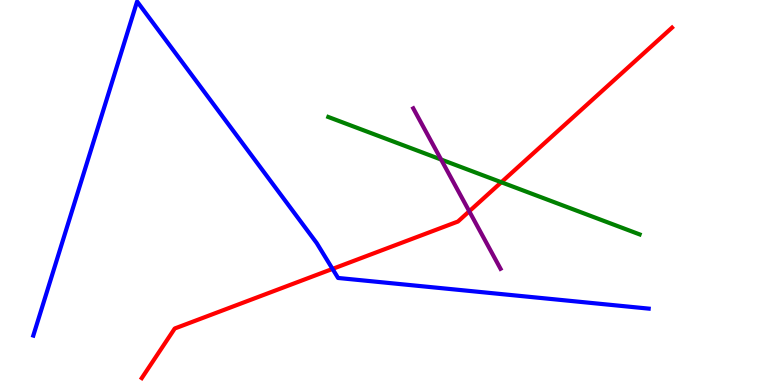[{'lines': ['blue', 'red'], 'intersections': [{'x': 4.29, 'y': 3.02}]}, {'lines': ['green', 'red'], 'intersections': [{'x': 6.47, 'y': 5.27}]}, {'lines': ['purple', 'red'], 'intersections': [{'x': 6.05, 'y': 4.51}]}, {'lines': ['blue', 'green'], 'intersections': []}, {'lines': ['blue', 'purple'], 'intersections': []}, {'lines': ['green', 'purple'], 'intersections': [{'x': 5.69, 'y': 5.86}]}]